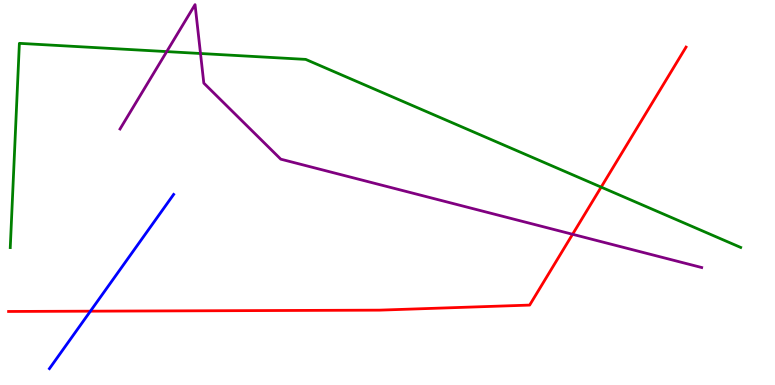[{'lines': ['blue', 'red'], 'intersections': [{'x': 1.17, 'y': 1.92}]}, {'lines': ['green', 'red'], 'intersections': [{'x': 7.76, 'y': 5.14}]}, {'lines': ['purple', 'red'], 'intersections': [{'x': 7.39, 'y': 3.91}]}, {'lines': ['blue', 'green'], 'intersections': []}, {'lines': ['blue', 'purple'], 'intersections': []}, {'lines': ['green', 'purple'], 'intersections': [{'x': 2.15, 'y': 8.66}, {'x': 2.59, 'y': 8.61}]}]